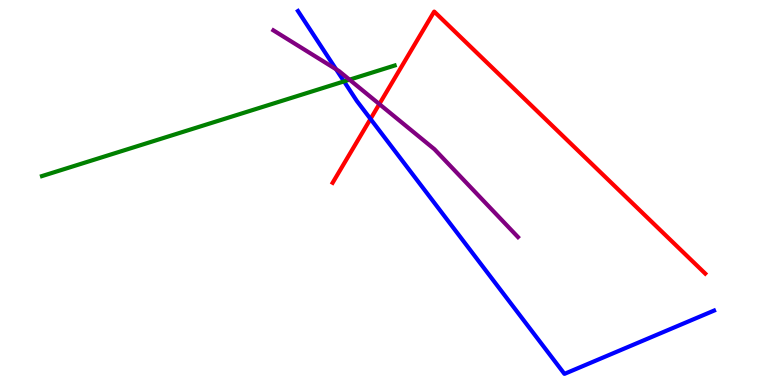[{'lines': ['blue', 'red'], 'intersections': [{'x': 4.78, 'y': 6.91}]}, {'lines': ['green', 'red'], 'intersections': []}, {'lines': ['purple', 'red'], 'intersections': [{'x': 4.89, 'y': 7.3}]}, {'lines': ['blue', 'green'], 'intersections': [{'x': 4.44, 'y': 7.89}]}, {'lines': ['blue', 'purple'], 'intersections': [{'x': 4.34, 'y': 8.2}]}, {'lines': ['green', 'purple'], 'intersections': [{'x': 4.51, 'y': 7.93}]}]